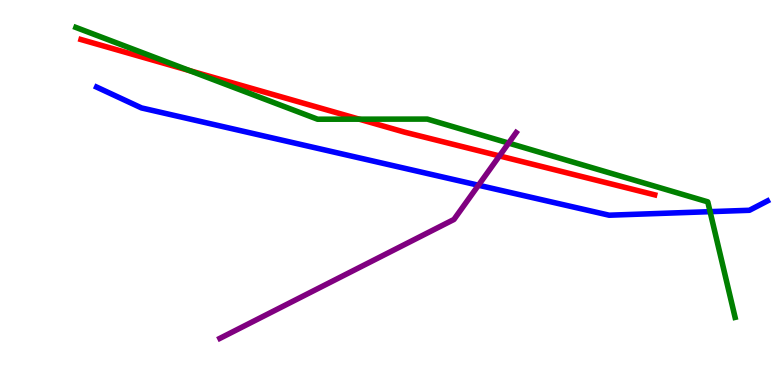[{'lines': ['blue', 'red'], 'intersections': []}, {'lines': ['green', 'red'], 'intersections': [{'x': 2.45, 'y': 8.17}, {'x': 4.64, 'y': 6.9}]}, {'lines': ['purple', 'red'], 'intersections': [{'x': 6.44, 'y': 5.95}]}, {'lines': ['blue', 'green'], 'intersections': [{'x': 9.16, 'y': 4.5}]}, {'lines': ['blue', 'purple'], 'intersections': [{'x': 6.17, 'y': 5.19}]}, {'lines': ['green', 'purple'], 'intersections': [{'x': 6.56, 'y': 6.28}]}]